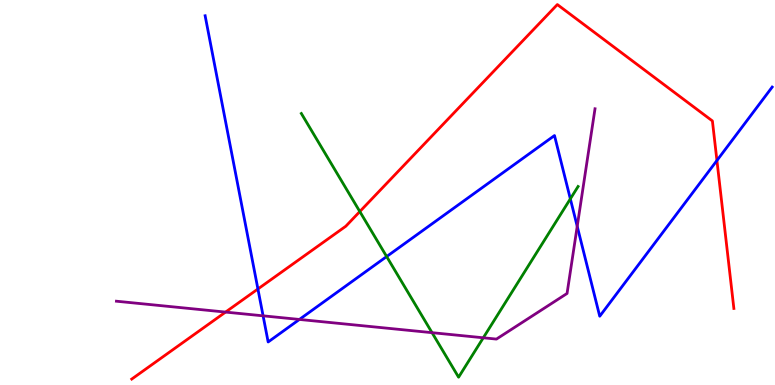[{'lines': ['blue', 'red'], 'intersections': [{'x': 3.33, 'y': 2.49}, {'x': 9.25, 'y': 5.83}]}, {'lines': ['green', 'red'], 'intersections': [{'x': 4.64, 'y': 4.51}]}, {'lines': ['purple', 'red'], 'intersections': [{'x': 2.91, 'y': 1.89}]}, {'lines': ['blue', 'green'], 'intersections': [{'x': 4.99, 'y': 3.34}, {'x': 7.36, 'y': 4.83}]}, {'lines': ['blue', 'purple'], 'intersections': [{'x': 3.39, 'y': 1.8}, {'x': 3.86, 'y': 1.7}, {'x': 7.45, 'y': 4.12}]}, {'lines': ['green', 'purple'], 'intersections': [{'x': 5.57, 'y': 1.36}, {'x': 6.24, 'y': 1.23}]}]